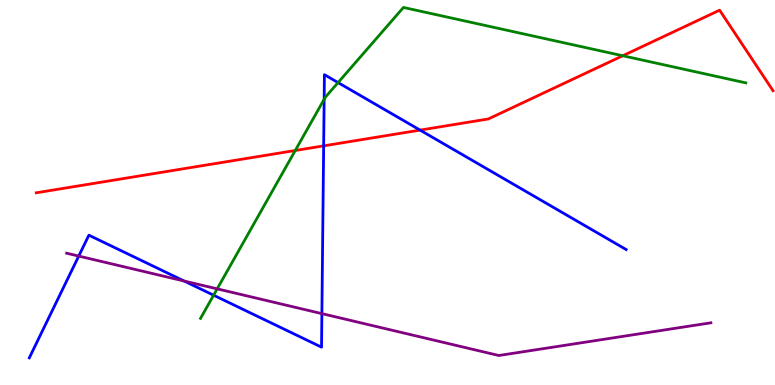[{'lines': ['blue', 'red'], 'intersections': [{'x': 4.18, 'y': 6.21}, {'x': 5.42, 'y': 6.62}]}, {'lines': ['green', 'red'], 'intersections': [{'x': 3.81, 'y': 6.09}, {'x': 8.04, 'y': 8.55}]}, {'lines': ['purple', 'red'], 'intersections': []}, {'lines': ['blue', 'green'], 'intersections': [{'x': 2.76, 'y': 2.33}, {'x': 4.18, 'y': 7.42}, {'x': 4.36, 'y': 7.85}]}, {'lines': ['blue', 'purple'], 'intersections': [{'x': 1.02, 'y': 3.35}, {'x': 2.38, 'y': 2.7}, {'x': 4.15, 'y': 1.85}]}, {'lines': ['green', 'purple'], 'intersections': [{'x': 2.8, 'y': 2.5}]}]